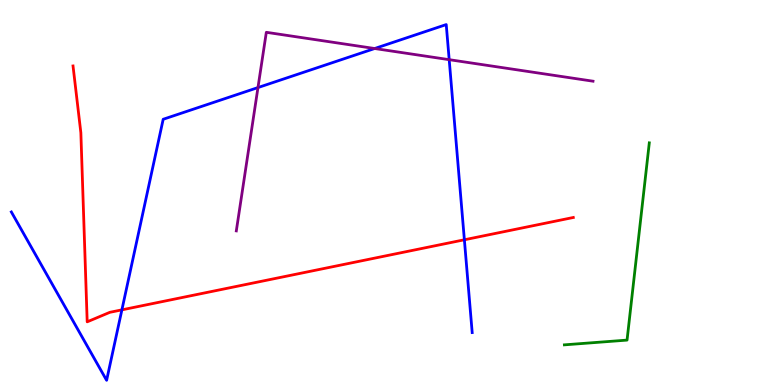[{'lines': ['blue', 'red'], 'intersections': [{'x': 1.57, 'y': 1.95}, {'x': 5.99, 'y': 3.77}]}, {'lines': ['green', 'red'], 'intersections': []}, {'lines': ['purple', 'red'], 'intersections': []}, {'lines': ['blue', 'green'], 'intersections': []}, {'lines': ['blue', 'purple'], 'intersections': [{'x': 3.33, 'y': 7.73}, {'x': 4.83, 'y': 8.74}, {'x': 5.8, 'y': 8.45}]}, {'lines': ['green', 'purple'], 'intersections': []}]